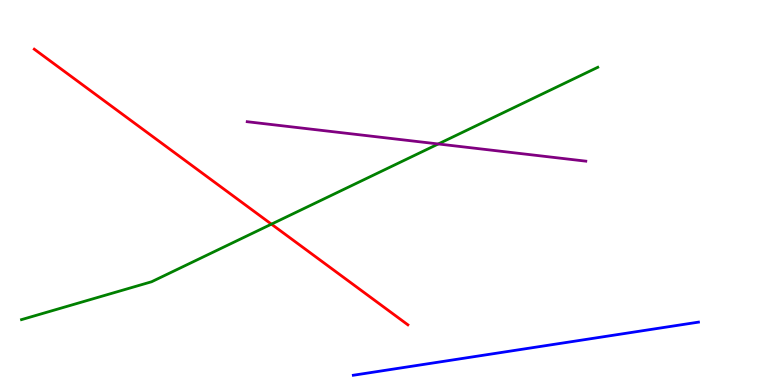[{'lines': ['blue', 'red'], 'intersections': []}, {'lines': ['green', 'red'], 'intersections': [{'x': 3.5, 'y': 4.18}]}, {'lines': ['purple', 'red'], 'intersections': []}, {'lines': ['blue', 'green'], 'intersections': []}, {'lines': ['blue', 'purple'], 'intersections': []}, {'lines': ['green', 'purple'], 'intersections': [{'x': 5.66, 'y': 6.26}]}]